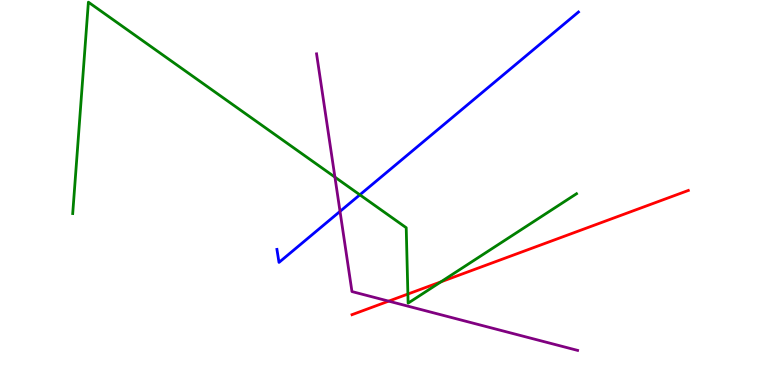[{'lines': ['blue', 'red'], 'intersections': []}, {'lines': ['green', 'red'], 'intersections': [{'x': 5.26, 'y': 2.36}, {'x': 5.69, 'y': 2.68}]}, {'lines': ['purple', 'red'], 'intersections': [{'x': 5.02, 'y': 2.18}]}, {'lines': ['blue', 'green'], 'intersections': [{'x': 4.64, 'y': 4.94}]}, {'lines': ['blue', 'purple'], 'intersections': [{'x': 4.39, 'y': 4.51}]}, {'lines': ['green', 'purple'], 'intersections': [{'x': 4.32, 'y': 5.4}]}]